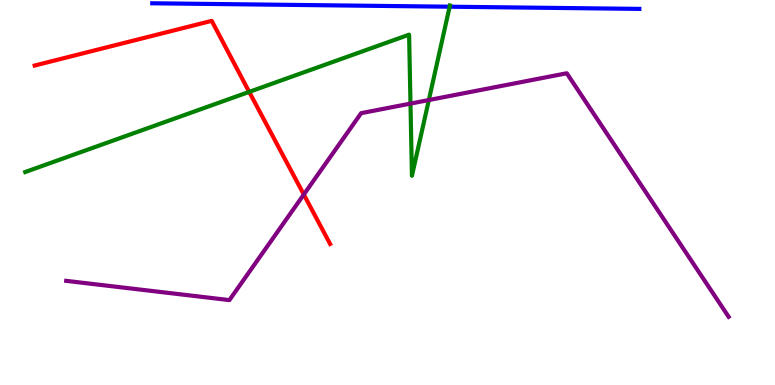[{'lines': ['blue', 'red'], 'intersections': []}, {'lines': ['green', 'red'], 'intersections': [{'x': 3.22, 'y': 7.61}]}, {'lines': ['purple', 'red'], 'intersections': [{'x': 3.92, 'y': 4.95}]}, {'lines': ['blue', 'green'], 'intersections': [{'x': 5.8, 'y': 9.83}]}, {'lines': ['blue', 'purple'], 'intersections': []}, {'lines': ['green', 'purple'], 'intersections': [{'x': 5.3, 'y': 7.31}, {'x': 5.53, 'y': 7.4}]}]